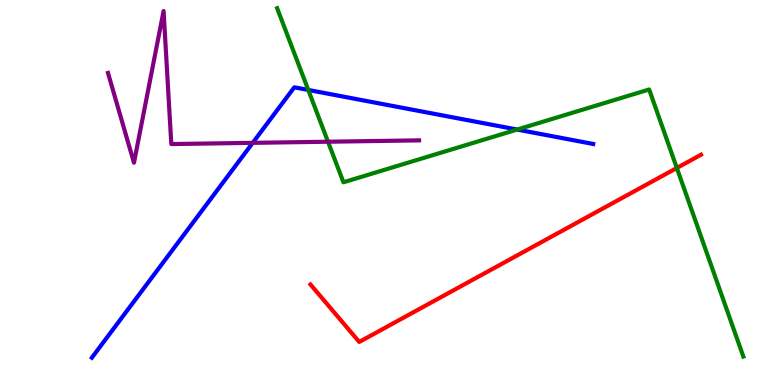[{'lines': ['blue', 'red'], 'intersections': []}, {'lines': ['green', 'red'], 'intersections': [{'x': 8.73, 'y': 5.64}]}, {'lines': ['purple', 'red'], 'intersections': []}, {'lines': ['blue', 'green'], 'intersections': [{'x': 3.98, 'y': 7.66}, {'x': 6.67, 'y': 6.63}]}, {'lines': ['blue', 'purple'], 'intersections': [{'x': 3.26, 'y': 6.29}]}, {'lines': ['green', 'purple'], 'intersections': [{'x': 4.23, 'y': 6.32}]}]